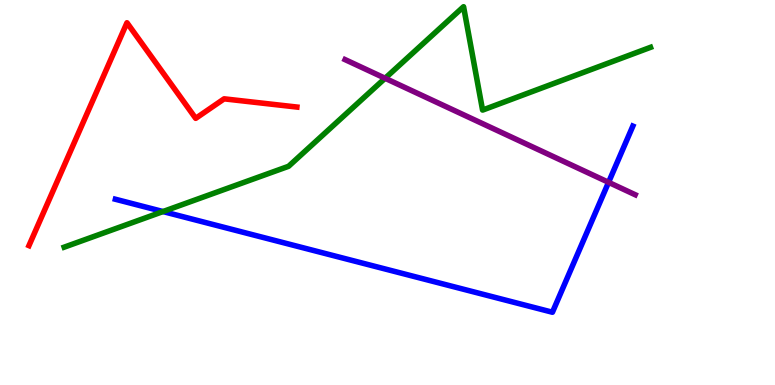[{'lines': ['blue', 'red'], 'intersections': []}, {'lines': ['green', 'red'], 'intersections': []}, {'lines': ['purple', 'red'], 'intersections': []}, {'lines': ['blue', 'green'], 'intersections': [{'x': 2.1, 'y': 4.51}]}, {'lines': ['blue', 'purple'], 'intersections': [{'x': 7.85, 'y': 5.26}]}, {'lines': ['green', 'purple'], 'intersections': [{'x': 4.97, 'y': 7.97}]}]